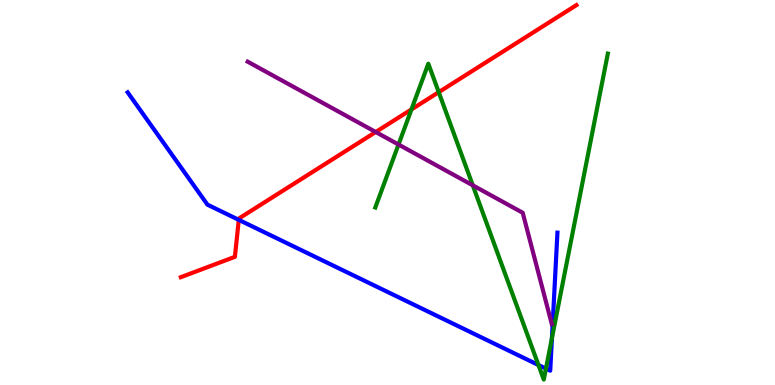[{'lines': ['blue', 'red'], 'intersections': [{'x': 3.08, 'y': 4.29}]}, {'lines': ['green', 'red'], 'intersections': [{'x': 5.31, 'y': 7.16}, {'x': 5.66, 'y': 7.61}]}, {'lines': ['purple', 'red'], 'intersections': [{'x': 4.85, 'y': 6.57}]}, {'lines': ['blue', 'green'], 'intersections': [{'x': 6.95, 'y': 0.519}, {'x': 7.04, 'y': 0.425}, {'x': 7.12, 'y': 1.22}]}, {'lines': ['blue', 'purple'], 'intersections': []}, {'lines': ['green', 'purple'], 'intersections': [{'x': 5.14, 'y': 6.25}, {'x': 6.1, 'y': 5.19}]}]